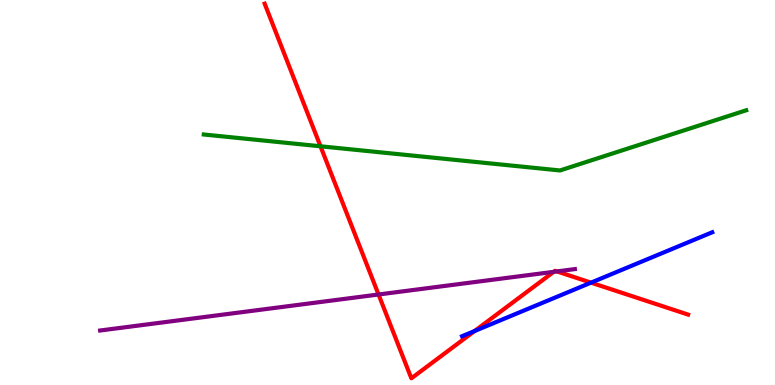[{'lines': ['blue', 'red'], 'intersections': [{'x': 6.12, 'y': 1.4}, {'x': 7.63, 'y': 2.66}]}, {'lines': ['green', 'red'], 'intersections': [{'x': 4.14, 'y': 6.2}]}, {'lines': ['purple', 'red'], 'intersections': [{'x': 4.88, 'y': 2.35}, {'x': 7.15, 'y': 2.94}, {'x': 7.19, 'y': 2.95}]}, {'lines': ['blue', 'green'], 'intersections': []}, {'lines': ['blue', 'purple'], 'intersections': []}, {'lines': ['green', 'purple'], 'intersections': []}]